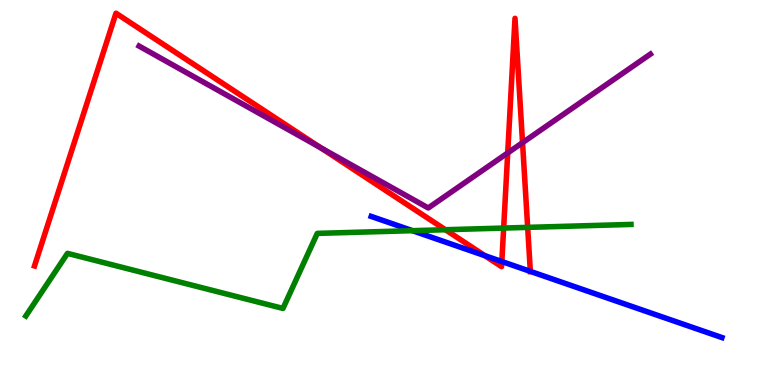[{'lines': ['blue', 'red'], 'intersections': [{'x': 6.26, 'y': 3.36}, {'x': 6.48, 'y': 3.21}, {'x': 6.84, 'y': 2.95}]}, {'lines': ['green', 'red'], 'intersections': [{'x': 5.75, 'y': 4.03}, {'x': 6.5, 'y': 4.08}, {'x': 6.81, 'y': 4.09}]}, {'lines': ['purple', 'red'], 'intersections': [{'x': 4.14, 'y': 6.17}, {'x': 6.55, 'y': 6.03}, {'x': 6.74, 'y': 6.29}]}, {'lines': ['blue', 'green'], 'intersections': [{'x': 5.32, 'y': 4.01}]}, {'lines': ['blue', 'purple'], 'intersections': []}, {'lines': ['green', 'purple'], 'intersections': []}]